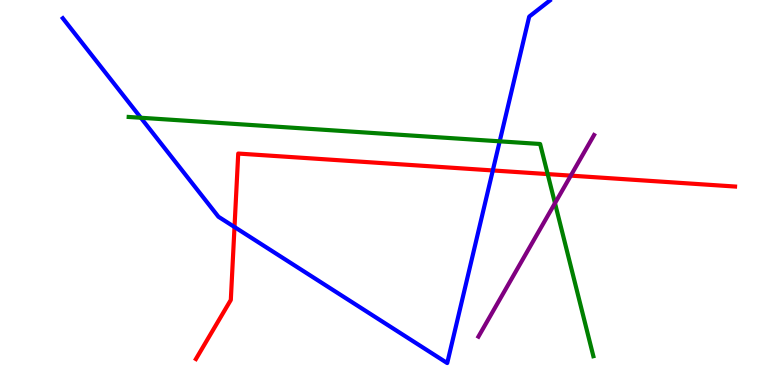[{'lines': ['blue', 'red'], 'intersections': [{'x': 3.03, 'y': 4.1}, {'x': 6.36, 'y': 5.57}]}, {'lines': ['green', 'red'], 'intersections': [{'x': 7.07, 'y': 5.48}]}, {'lines': ['purple', 'red'], 'intersections': [{'x': 7.36, 'y': 5.44}]}, {'lines': ['blue', 'green'], 'intersections': [{'x': 1.82, 'y': 6.94}, {'x': 6.45, 'y': 6.33}]}, {'lines': ['blue', 'purple'], 'intersections': []}, {'lines': ['green', 'purple'], 'intersections': [{'x': 7.16, 'y': 4.72}]}]